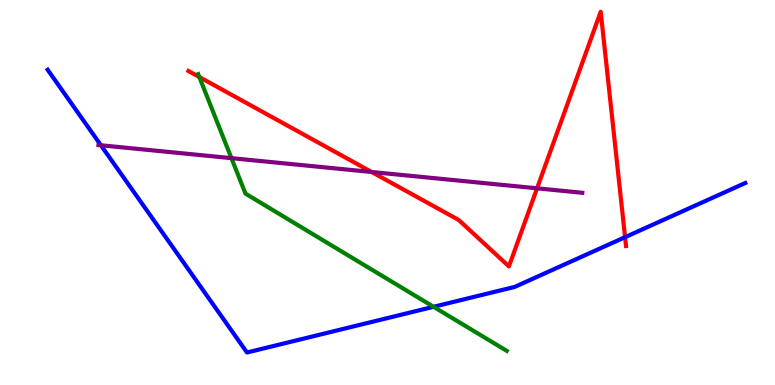[{'lines': ['blue', 'red'], 'intersections': [{'x': 8.07, 'y': 3.84}]}, {'lines': ['green', 'red'], 'intersections': [{'x': 2.57, 'y': 8.0}]}, {'lines': ['purple', 'red'], 'intersections': [{'x': 4.8, 'y': 5.53}, {'x': 6.93, 'y': 5.11}]}, {'lines': ['blue', 'green'], 'intersections': [{'x': 5.59, 'y': 2.03}]}, {'lines': ['blue', 'purple'], 'intersections': [{'x': 1.3, 'y': 6.23}]}, {'lines': ['green', 'purple'], 'intersections': [{'x': 2.99, 'y': 5.89}]}]